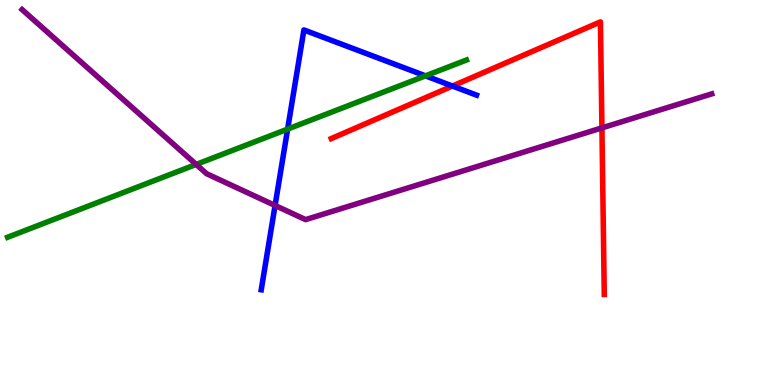[{'lines': ['blue', 'red'], 'intersections': [{'x': 5.84, 'y': 7.77}]}, {'lines': ['green', 'red'], 'intersections': []}, {'lines': ['purple', 'red'], 'intersections': [{'x': 7.77, 'y': 6.68}]}, {'lines': ['blue', 'green'], 'intersections': [{'x': 3.71, 'y': 6.65}, {'x': 5.49, 'y': 8.03}]}, {'lines': ['blue', 'purple'], 'intersections': [{'x': 3.55, 'y': 4.66}]}, {'lines': ['green', 'purple'], 'intersections': [{'x': 2.53, 'y': 5.73}]}]